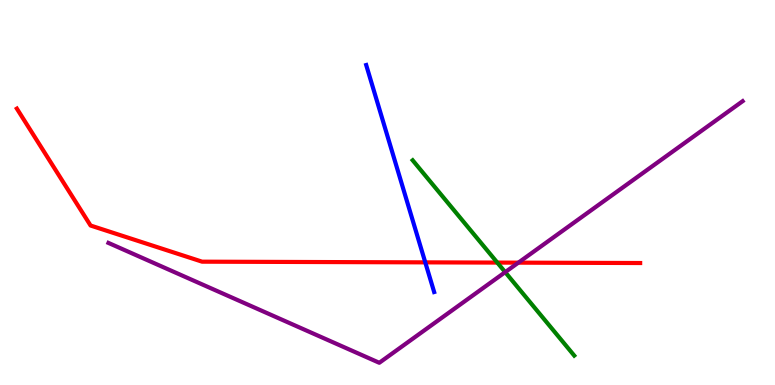[{'lines': ['blue', 'red'], 'intersections': [{'x': 5.49, 'y': 3.19}]}, {'lines': ['green', 'red'], 'intersections': [{'x': 6.42, 'y': 3.18}]}, {'lines': ['purple', 'red'], 'intersections': [{'x': 6.69, 'y': 3.18}]}, {'lines': ['blue', 'green'], 'intersections': []}, {'lines': ['blue', 'purple'], 'intersections': []}, {'lines': ['green', 'purple'], 'intersections': [{'x': 6.52, 'y': 2.93}]}]